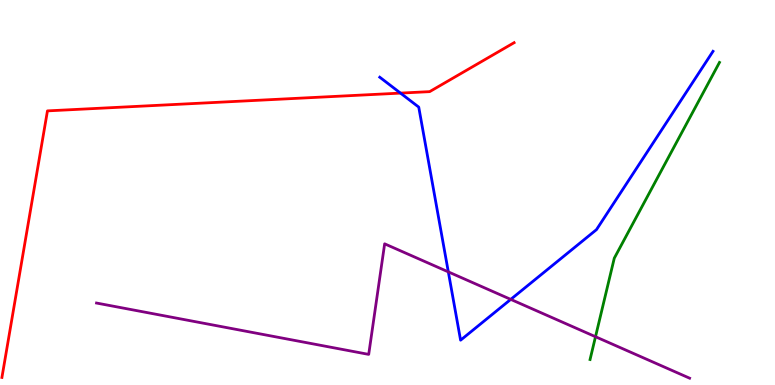[{'lines': ['blue', 'red'], 'intersections': [{'x': 5.17, 'y': 7.58}]}, {'lines': ['green', 'red'], 'intersections': []}, {'lines': ['purple', 'red'], 'intersections': []}, {'lines': ['blue', 'green'], 'intersections': []}, {'lines': ['blue', 'purple'], 'intersections': [{'x': 5.78, 'y': 2.94}, {'x': 6.59, 'y': 2.22}]}, {'lines': ['green', 'purple'], 'intersections': [{'x': 7.68, 'y': 1.25}]}]